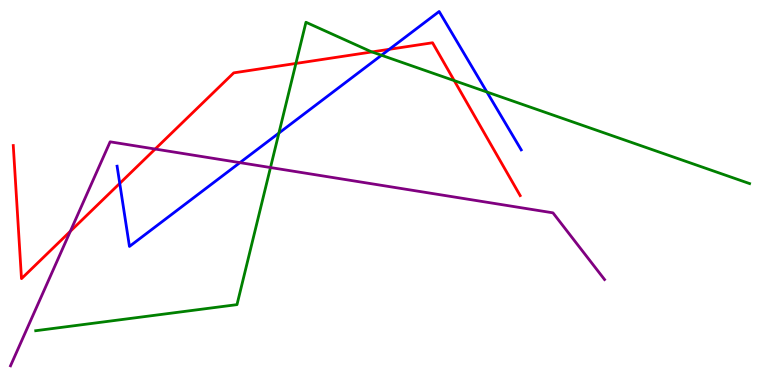[{'lines': ['blue', 'red'], 'intersections': [{'x': 1.55, 'y': 5.24}, {'x': 5.02, 'y': 8.72}]}, {'lines': ['green', 'red'], 'intersections': [{'x': 3.82, 'y': 8.35}, {'x': 4.8, 'y': 8.65}, {'x': 5.86, 'y': 7.91}]}, {'lines': ['purple', 'red'], 'intersections': [{'x': 0.908, 'y': 3.99}, {'x': 2.0, 'y': 6.13}]}, {'lines': ['blue', 'green'], 'intersections': [{'x': 3.6, 'y': 6.54}, {'x': 4.92, 'y': 8.56}, {'x': 6.28, 'y': 7.61}]}, {'lines': ['blue', 'purple'], 'intersections': [{'x': 3.1, 'y': 5.78}]}, {'lines': ['green', 'purple'], 'intersections': [{'x': 3.49, 'y': 5.65}]}]